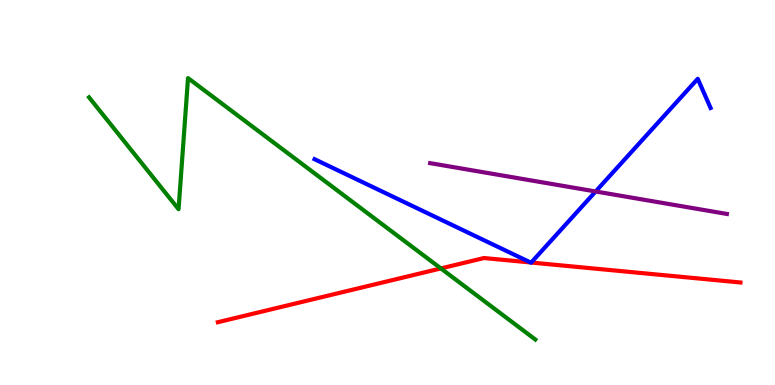[{'lines': ['blue', 'red'], 'intersections': [{'x': 6.85, 'y': 3.18}, {'x': 6.85, 'y': 3.18}]}, {'lines': ['green', 'red'], 'intersections': [{'x': 5.69, 'y': 3.03}]}, {'lines': ['purple', 'red'], 'intersections': []}, {'lines': ['blue', 'green'], 'intersections': []}, {'lines': ['blue', 'purple'], 'intersections': [{'x': 7.69, 'y': 5.03}]}, {'lines': ['green', 'purple'], 'intersections': []}]